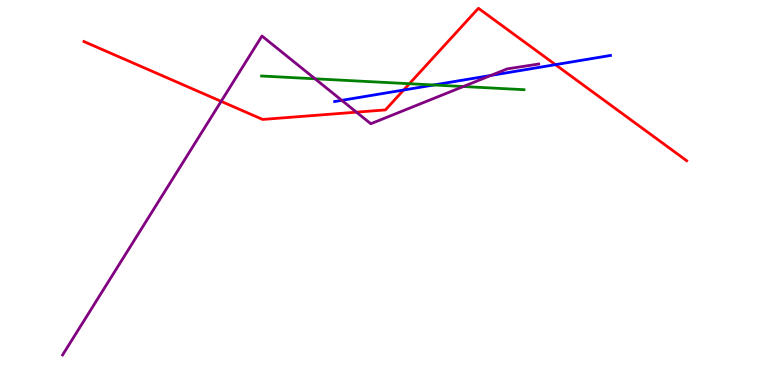[{'lines': ['blue', 'red'], 'intersections': [{'x': 5.21, 'y': 7.66}, {'x': 7.17, 'y': 8.32}]}, {'lines': ['green', 'red'], 'intersections': [{'x': 5.28, 'y': 7.83}]}, {'lines': ['purple', 'red'], 'intersections': [{'x': 2.85, 'y': 7.37}, {'x': 4.6, 'y': 7.09}]}, {'lines': ['blue', 'green'], 'intersections': [{'x': 5.6, 'y': 7.79}]}, {'lines': ['blue', 'purple'], 'intersections': [{'x': 4.41, 'y': 7.39}, {'x': 6.33, 'y': 8.04}]}, {'lines': ['green', 'purple'], 'intersections': [{'x': 4.06, 'y': 7.95}, {'x': 5.98, 'y': 7.75}]}]